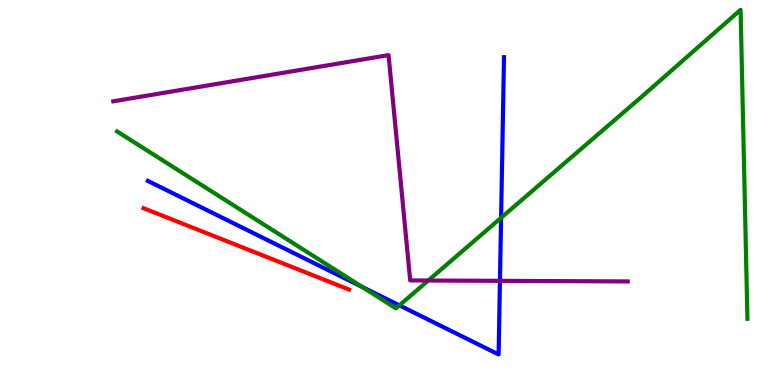[{'lines': ['blue', 'red'], 'intersections': []}, {'lines': ['green', 'red'], 'intersections': []}, {'lines': ['purple', 'red'], 'intersections': []}, {'lines': ['blue', 'green'], 'intersections': [{'x': 4.67, 'y': 2.55}, {'x': 5.15, 'y': 2.07}, {'x': 6.47, 'y': 4.34}]}, {'lines': ['blue', 'purple'], 'intersections': [{'x': 6.45, 'y': 2.71}]}, {'lines': ['green', 'purple'], 'intersections': [{'x': 5.53, 'y': 2.71}]}]